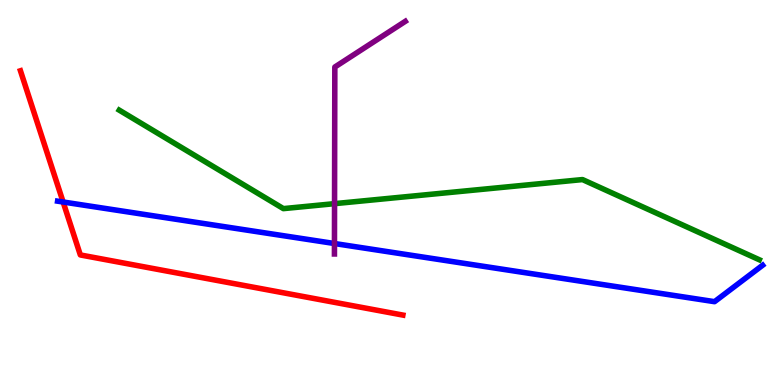[{'lines': ['blue', 'red'], 'intersections': [{'x': 0.814, 'y': 4.75}]}, {'lines': ['green', 'red'], 'intersections': []}, {'lines': ['purple', 'red'], 'intersections': []}, {'lines': ['blue', 'green'], 'intersections': []}, {'lines': ['blue', 'purple'], 'intersections': [{'x': 4.32, 'y': 3.67}]}, {'lines': ['green', 'purple'], 'intersections': [{'x': 4.32, 'y': 4.71}]}]